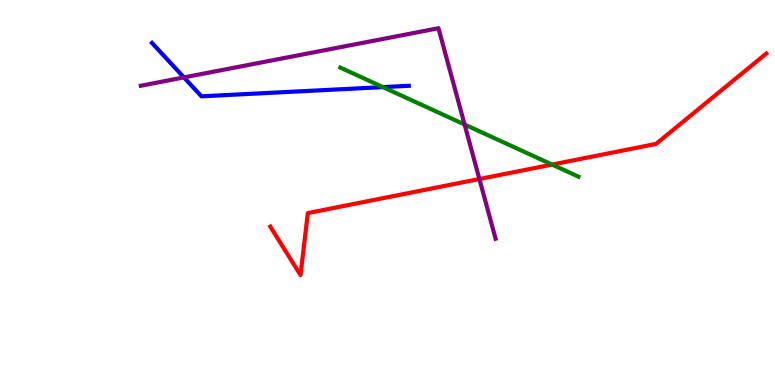[{'lines': ['blue', 'red'], 'intersections': []}, {'lines': ['green', 'red'], 'intersections': [{'x': 7.12, 'y': 5.73}]}, {'lines': ['purple', 'red'], 'intersections': [{'x': 6.19, 'y': 5.35}]}, {'lines': ['blue', 'green'], 'intersections': [{'x': 4.94, 'y': 7.74}]}, {'lines': ['blue', 'purple'], 'intersections': [{'x': 2.37, 'y': 7.99}]}, {'lines': ['green', 'purple'], 'intersections': [{'x': 5.99, 'y': 6.77}]}]